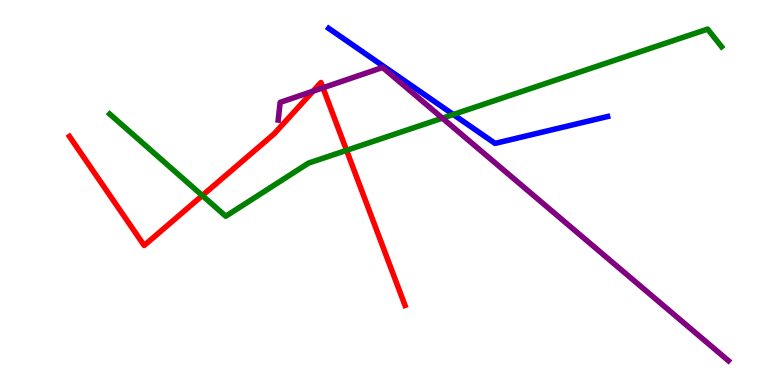[{'lines': ['blue', 'red'], 'intersections': []}, {'lines': ['green', 'red'], 'intersections': [{'x': 2.61, 'y': 4.92}, {'x': 4.47, 'y': 6.1}]}, {'lines': ['purple', 'red'], 'intersections': [{'x': 4.04, 'y': 7.63}, {'x': 4.17, 'y': 7.72}]}, {'lines': ['blue', 'green'], 'intersections': [{'x': 5.85, 'y': 7.03}]}, {'lines': ['blue', 'purple'], 'intersections': []}, {'lines': ['green', 'purple'], 'intersections': [{'x': 5.71, 'y': 6.93}]}]